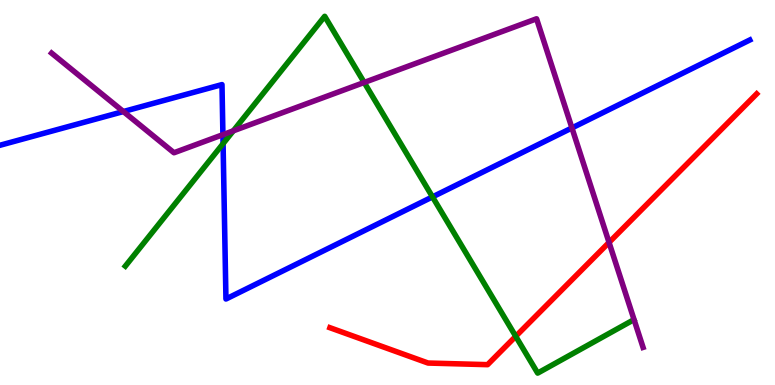[{'lines': ['blue', 'red'], 'intersections': []}, {'lines': ['green', 'red'], 'intersections': [{'x': 6.65, 'y': 1.26}]}, {'lines': ['purple', 'red'], 'intersections': [{'x': 7.86, 'y': 3.7}]}, {'lines': ['blue', 'green'], 'intersections': [{'x': 2.88, 'y': 6.27}, {'x': 5.58, 'y': 4.89}]}, {'lines': ['blue', 'purple'], 'intersections': [{'x': 1.59, 'y': 7.1}, {'x': 2.88, 'y': 6.5}, {'x': 7.38, 'y': 6.68}]}, {'lines': ['green', 'purple'], 'intersections': [{'x': 3.01, 'y': 6.6}, {'x': 4.7, 'y': 7.86}]}]